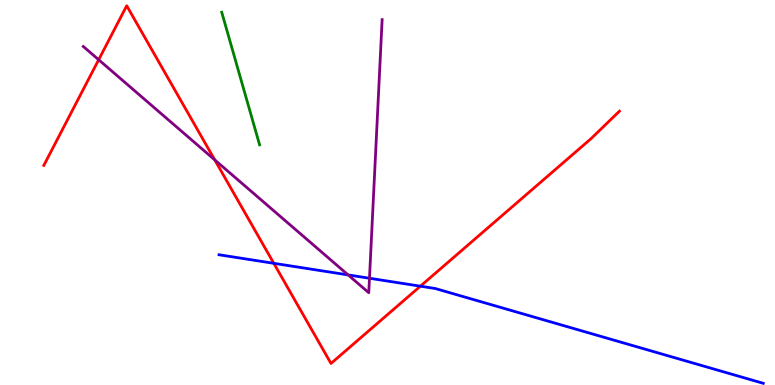[{'lines': ['blue', 'red'], 'intersections': [{'x': 3.53, 'y': 3.16}, {'x': 5.42, 'y': 2.57}]}, {'lines': ['green', 'red'], 'intersections': []}, {'lines': ['purple', 'red'], 'intersections': [{'x': 1.27, 'y': 8.45}, {'x': 2.77, 'y': 5.85}]}, {'lines': ['blue', 'green'], 'intersections': []}, {'lines': ['blue', 'purple'], 'intersections': [{'x': 4.49, 'y': 2.86}, {'x': 4.77, 'y': 2.77}]}, {'lines': ['green', 'purple'], 'intersections': []}]